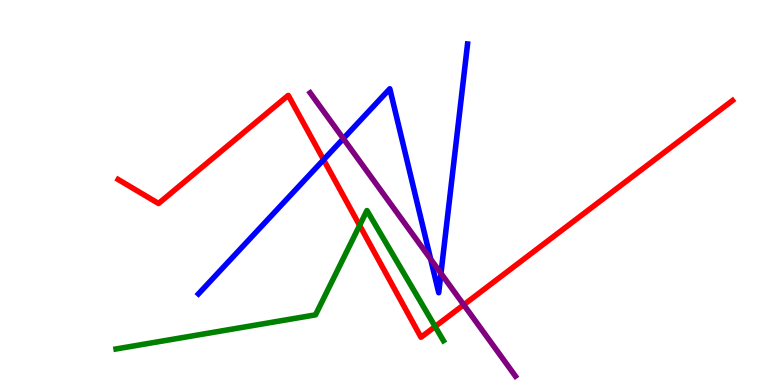[{'lines': ['blue', 'red'], 'intersections': [{'x': 4.18, 'y': 5.85}]}, {'lines': ['green', 'red'], 'intersections': [{'x': 4.64, 'y': 4.15}, {'x': 5.61, 'y': 1.52}]}, {'lines': ['purple', 'red'], 'intersections': [{'x': 5.98, 'y': 2.08}]}, {'lines': ['blue', 'green'], 'intersections': []}, {'lines': ['blue', 'purple'], 'intersections': [{'x': 4.43, 'y': 6.4}, {'x': 5.56, 'y': 3.27}, {'x': 5.69, 'y': 2.9}]}, {'lines': ['green', 'purple'], 'intersections': []}]